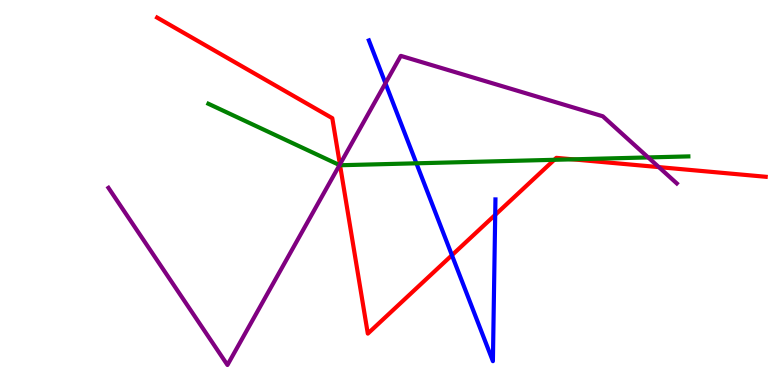[{'lines': ['blue', 'red'], 'intersections': [{'x': 5.83, 'y': 3.37}, {'x': 6.39, 'y': 4.42}]}, {'lines': ['green', 'red'], 'intersections': [{'x': 4.39, 'y': 5.71}, {'x': 7.15, 'y': 5.85}, {'x': 7.39, 'y': 5.86}]}, {'lines': ['purple', 'red'], 'intersections': [{'x': 4.39, 'y': 5.73}, {'x': 8.5, 'y': 5.66}]}, {'lines': ['blue', 'green'], 'intersections': [{'x': 5.37, 'y': 5.76}]}, {'lines': ['blue', 'purple'], 'intersections': [{'x': 4.97, 'y': 7.84}]}, {'lines': ['green', 'purple'], 'intersections': [{'x': 4.38, 'y': 5.71}, {'x': 8.36, 'y': 5.91}]}]